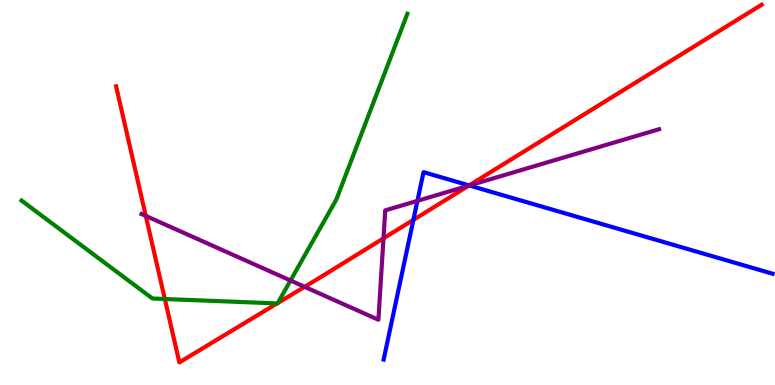[{'lines': ['blue', 'red'], 'intersections': [{'x': 5.33, 'y': 4.29}, {'x': 6.05, 'y': 5.18}]}, {'lines': ['green', 'red'], 'intersections': [{'x': 2.13, 'y': 2.23}, {'x': 3.58, 'y': 2.12}, {'x': 3.58, 'y': 2.13}]}, {'lines': ['purple', 'red'], 'intersections': [{'x': 1.88, 'y': 4.39}, {'x': 3.93, 'y': 2.55}, {'x': 4.95, 'y': 3.81}, {'x': 6.05, 'y': 5.18}]}, {'lines': ['blue', 'green'], 'intersections': []}, {'lines': ['blue', 'purple'], 'intersections': [{'x': 5.39, 'y': 4.78}, {'x': 6.06, 'y': 5.18}]}, {'lines': ['green', 'purple'], 'intersections': [{'x': 3.75, 'y': 2.71}]}]